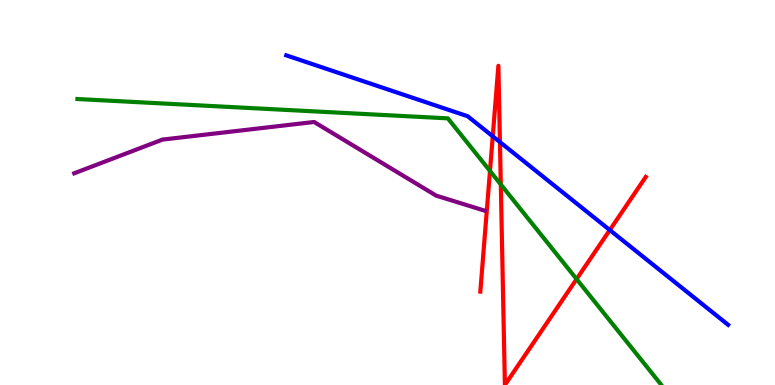[{'lines': ['blue', 'red'], 'intersections': [{'x': 6.36, 'y': 6.46}, {'x': 6.45, 'y': 6.31}, {'x': 7.87, 'y': 4.02}]}, {'lines': ['green', 'red'], 'intersections': [{'x': 6.32, 'y': 5.56}, {'x': 6.46, 'y': 5.21}, {'x': 7.44, 'y': 2.75}]}, {'lines': ['purple', 'red'], 'intersections': []}, {'lines': ['blue', 'green'], 'intersections': []}, {'lines': ['blue', 'purple'], 'intersections': []}, {'lines': ['green', 'purple'], 'intersections': []}]